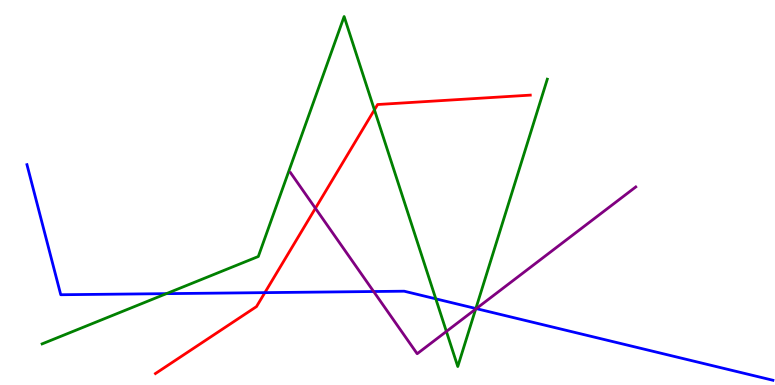[{'lines': ['blue', 'red'], 'intersections': [{'x': 3.42, 'y': 2.4}]}, {'lines': ['green', 'red'], 'intersections': [{'x': 4.83, 'y': 7.15}]}, {'lines': ['purple', 'red'], 'intersections': [{'x': 4.07, 'y': 4.59}]}, {'lines': ['blue', 'green'], 'intersections': [{'x': 2.15, 'y': 2.37}, {'x': 5.62, 'y': 2.24}, {'x': 6.14, 'y': 1.99}]}, {'lines': ['blue', 'purple'], 'intersections': [{'x': 4.82, 'y': 2.43}, {'x': 6.15, 'y': 1.98}]}, {'lines': ['green', 'purple'], 'intersections': [{'x': 5.76, 'y': 1.39}, {'x': 6.14, 'y': 1.97}]}]